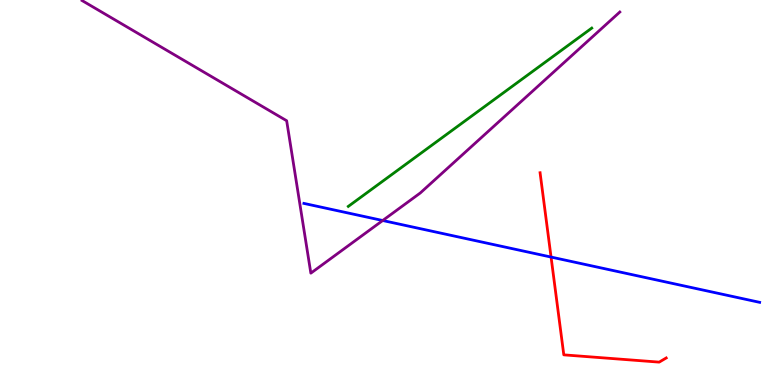[{'lines': ['blue', 'red'], 'intersections': [{'x': 7.11, 'y': 3.32}]}, {'lines': ['green', 'red'], 'intersections': []}, {'lines': ['purple', 'red'], 'intersections': []}, {'lines': ['blue', 'green'], 'intersections': []}, {'lines': ['blue', 'purple'], 'intersections': [{'x': 4.94, 'y': 4.27}]}, {'lines': ['green', 'purple'], 'intersections': []}]